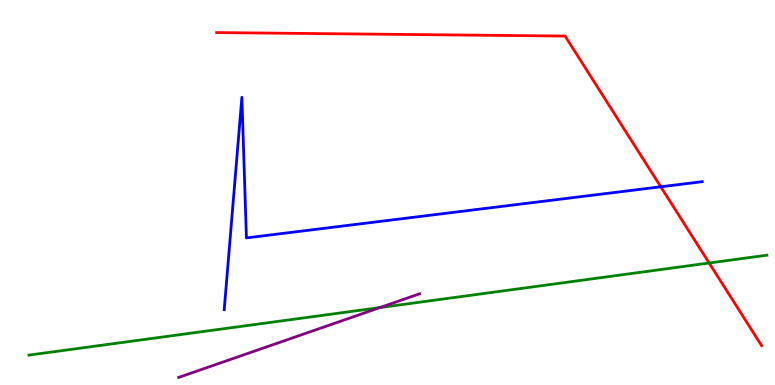[{'lines': ['blue', 'red'], 'intersections': [{'x': 8.53, 'y': 5.15}]}, {'lines': ['green', 'red'], 'intersections': [{'x': 9.15, 'y': 3.17}]}, {'lines': ['purple', 'red'], 'intersections': []}, {'lines': ['blue', 'green'], 'intersections': []}, {'lines': ['blue', 'purple'], 'intersections': []}, {'lines': ['green', 'purple'], 'intersections': [{'x': 4.9, 'y': 2.01}]}]